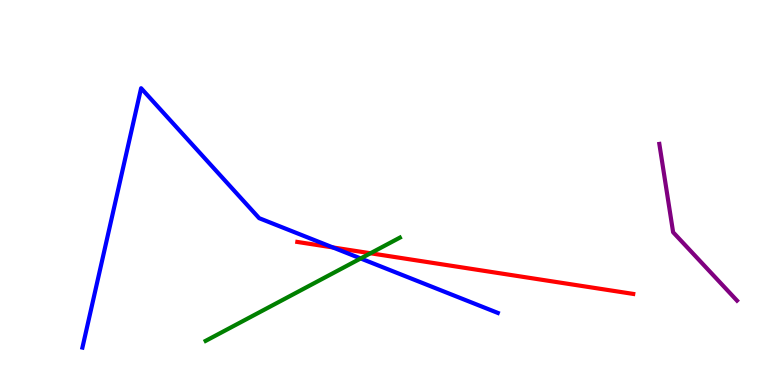[{'lines': ['blue', 'red'], 'intersections': [{'x': 4.3, 'y': 3.57}]}, {'lines': ['green', 'red'], 'intersections': [{'x': 4.78, 'y': 3.42}]}, {'lines': ['purple', 'red'], 'intersections': []}, {'lines': ['blue', 'green'], 'intersections': [{'x': 4.65, 'y': 3.29}]}, {'lines': ['blue', 'purple'], 'intersections': []}, {'lines': ['green', 'purple'], 'intersections': []}]